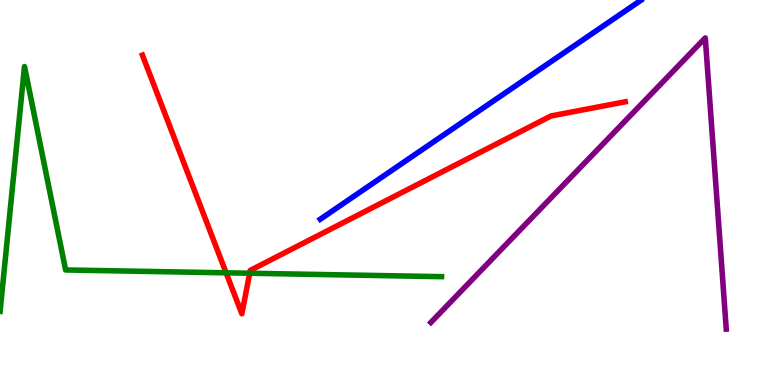[{'lines': ['blue', 'red'], 'intersections': []}, {'lines': ['green', 'red'], 'intersections': [{'x': 2.92, 'y': 2.91}, {'x': 3.22, 'y': 2.9}]}, {'lines': ['purple', 'red'], 'intersections': []}, {'lines': ['blue', 'green'], 'intersections': []}, {'lines': ['blue', 'purple'], 'intersections': []}, {'lines': ['green', 'purple'], 'intersections': []}]